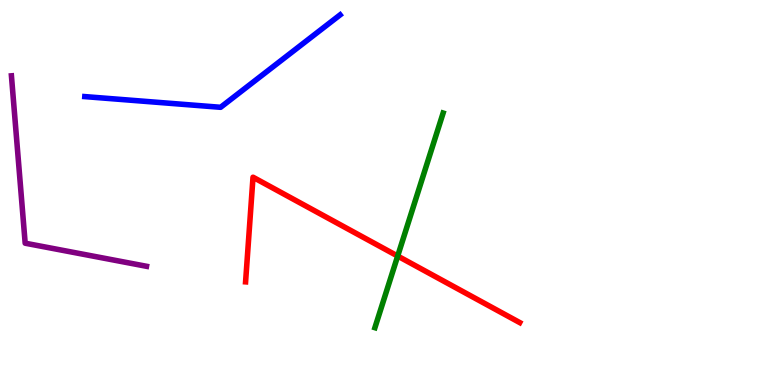[{'lines': ['blue', 'red'], 'intersections': []}, {'lines': ['green', 'red'], 'intersections': [{'x': 5.13, 'y': 3.35}]}, {'lines': ['purple', 'red'], 'intersections': []}, {'lines': ['blue', 'green'], 'intersections': []}, {'lines': ['blue', 'purple'], 'intersections': []}, {'lines': ['green', 'purple'], 'intersections': []}]